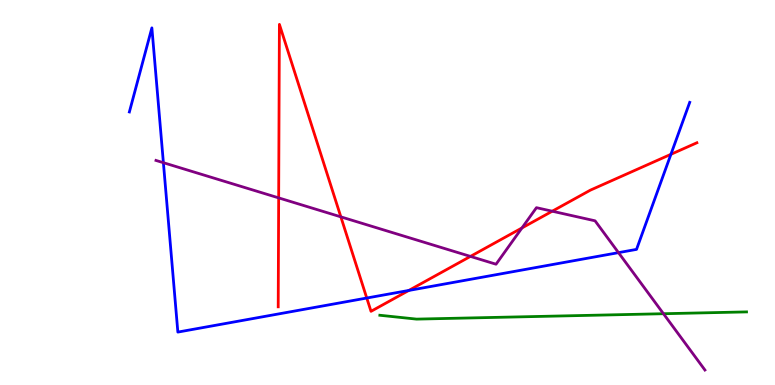[{'lines': ['blue', 'red'], 'intersections': [{'x': 4.73, 'y': 2.26}, {'x': 5.27, 'y': 2.46}, {'x': 8.66, 'y': 5.99}]}, {'lines': ['green', 'red'], 'intersections': []}, {'lines': ['purple', 'red'], 'intersections': [{'x': 3.6, 'y': 4.86}, {'x': 4.4, 'y': 4.37}, {'x': 6.07, 'y': 3.34}, {'x': 6.74, 'y': 4.08}, {'x': 7.13, 'y': 4.51}]}, {'lines': ['blue', 'green'], 'intersections': []}, {'lines': ['blue', 'purple'], 'intersections': [{'x': 2.11, 'y': 5.77}, {'x': 7.98, 'y': 3.44}]}, {'lines': ['green', 'purple'], 'intersections': [{'x': 8.56, 'y': 1.85}]}]